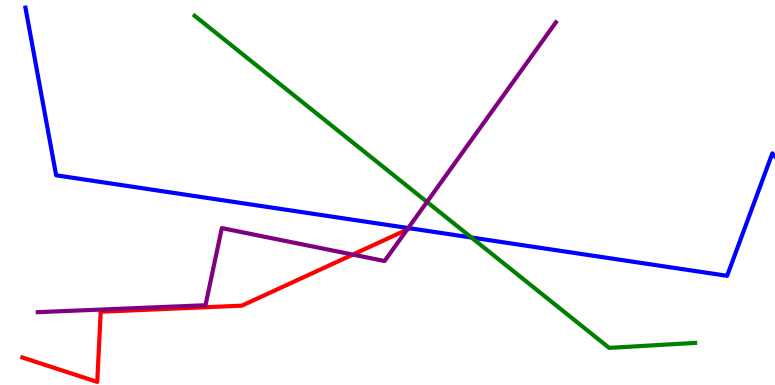[{'lines': ['blue', 'red'], 'intersections': []}, {'lines': ['green', 'red'], 'intersections': []}, {'lines': ['purple', 'red'], 'intersections': [{'x': 4.55, 'y': 3.39}, {'x': 5.25, 'y': 4.04}]}, {'lines': ['blue', 'green'], 'intersections': [{'x': 6.08, 'y': 3.83}]}, {'lines': ['blue', 'purple'], 'intersections': [{'x': 5.27, 'y': 4.08}]}, {'lines': ['green', 'purple'], 'intersections': [{'x': 5.51, 'y': 4.76}]}]